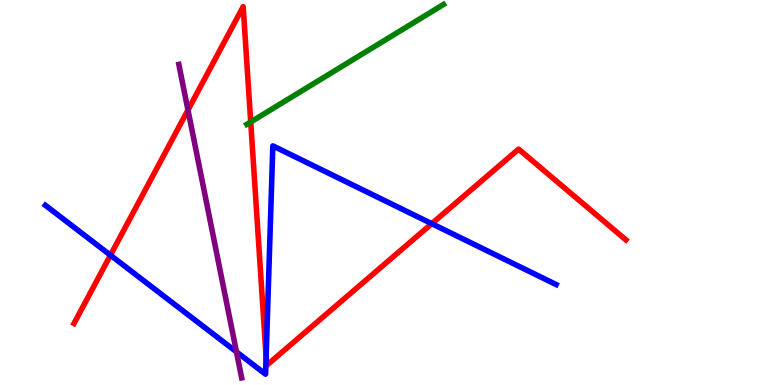[{'lines': ['blue', 'red'], 'intersections': [{'x': 1.43, 'y': 3.37}, {'x': 3.43, 'y': 0.724}, {'x': 5.57, 'y': 4.19}]}, {'lines': ['green', 'red'], 'intersections': [{'x': 3.24, 'y': 6.83}]}, {'lines': ['purple', 'red'], 'intersections': [{'x': 2.43, 'y': 7.14}]}, {'lines': ['blue', 'green'], 'intersections': []}, {'lines': ['blue', 'purple'], 'intersections': [{'x': 3.05, 'y': 0.861}]}, {'lines': ['green', 'purple'], 'intersections': []}]